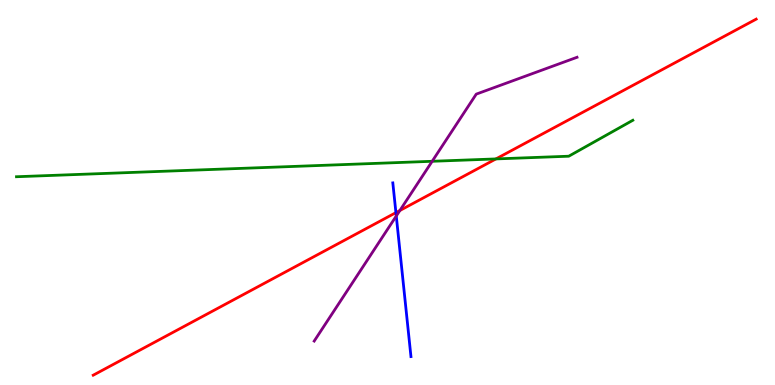[{'lines': ['blue', 'red'], 'intersections': [{'x': 5.11, 'y': 4.48}]}, {'lines': ['green', 'red'], 'intersections': [{'x': 6.4, 'y': 5.87}]}, {'lines': ['purple', 'red'], 'intersections': [{'x': 5.16, 'y': 4.53}]}, {'lines': ['blue', 'green'], 'intersections': []}, {'lines': ['blue', 'purple'], 'intersections': [{'x': 5.11, 'y': 4.39}]}, {'lines': ['green', 'purple'], 'intersections': [{'x': 5.58, 'y': 5.81}]}]